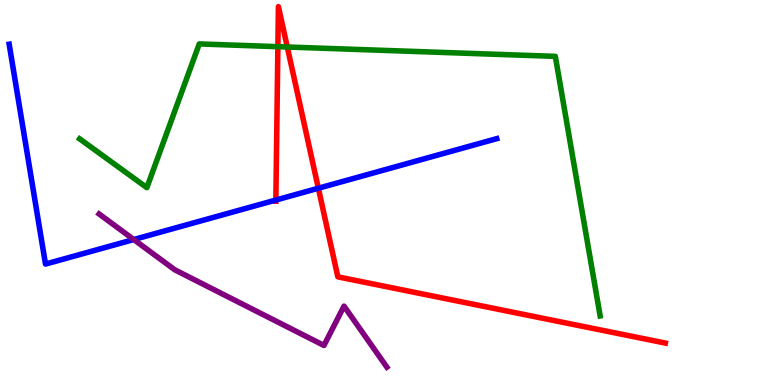[{'lines': ['blue', 'red'], 'intersections': [{'x': 3.56, 'y': 4.8}, {'x': 4.11, 'y': 5.11}]}, {'lines': ['green', 'red'], 'intersections': [{'x': 3.59, 'y': 8.79}, {'x': 3.71, 'y': 8.78}]}, {'lines': ['purple', 'red'], 'intersections': []}, {'lines': ['blue', 'green'], 'intersections': []}, {'lines': ['blue', 'purple'], 'intersections': [{'x': 1.73, 'y': 3.78}]}, {'lines': ['green', 'purple'], 'intersections': []}]